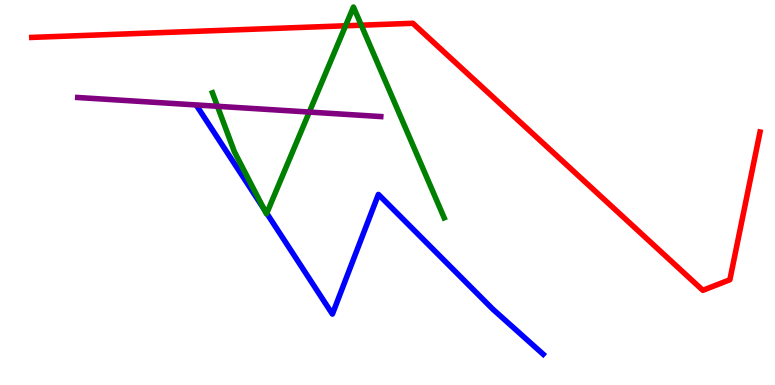[{'lines': ['blue', 'red'], 'intersections': []}, {'lines': ['green', 'red'], 'intersections': [{'x': 4.46, 'y': 9.33}, {'x': 4.66, 'y': 9.35}]}, {'lines': ['purple', 'red'], 'intersections': []}, {'lines': ['blue', 'green'], 'intersections': [{'x': 3.4, 'y': 4.58}, {'x': 3.44, 'y': 4.46}]}, {'lines': ['blue', 'purple'], 'intersections': []}, {'lines': ['green', 'purple'], 'intersections': [{'x': 2.81, 'y': 7.24}, {'x': 3.99, 'y': 7.09}]}]